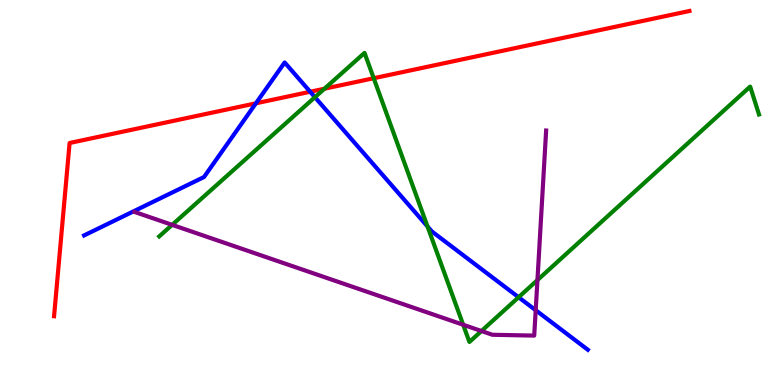[{'lines': ['blue', 'red'], 'intersections': [{'x': 3.3, 'y': 7.32}, {'x': 4.0, 'y': 7.62}]}, {'lines': ['green', 'red'], 'intersections': [{'x': 4.19, 'y': 7.7}, {'x': 4.82, 'y': 7.97}]}, {'lines': ['purple', 'red'], 'intersections': []}, {'lines': ['blue', 'green'], 'intersections': [{'x': 4.06, 'y': 7.47}, {'x': 5.52, 'y': 4.12}, {'x': 6.69, 'y': 2.28}]}, {'lines': ['blue', 'purple'], 'intersections': [{'x': 6.91, 'y': 1.94}]}, {'lines': ['green', 'purple'], 'intersections': [{'x': 2.22, 'y': 4.16}, {'x': 5.98, 'y': 1.56}, {'x': 6.21, 'y': 1.4}, {'x': 6.93, 'y': 2.72}]}]